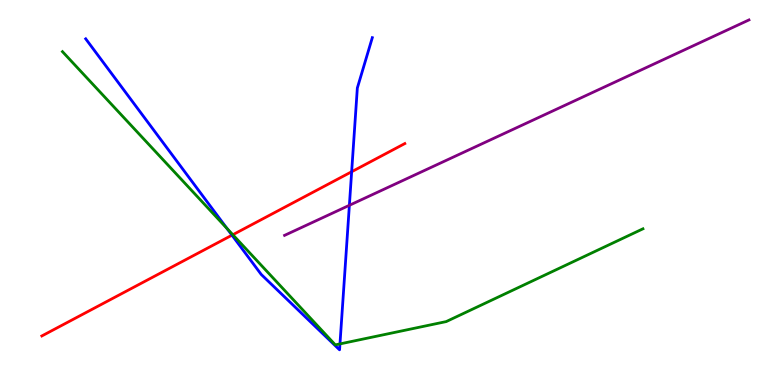[{'lines': ['blue', 'red'], 'intersections': [{'x': 2.99, 'y': 3.89}, {'x': 4.54, 'y': 5.54}]}, {'lines': ['green', 'red'], 'intersections': [{'x': 3.0, 'y': 3.9}]}, {'lines': ['purple', 'red'], 'intersections': []}, {'lines': ['blue', 'green'], 'intersections': [{'x': 2.93, 'y': 4.07}, {'x': 4.39, 'y': 1.07}]}, {'lines': ['blue', 'purple'], 'intersections': [{'x': 4.51, 'y': 4.67}]}, {'lines': ['green', 'purple'], 'intersections': []}]